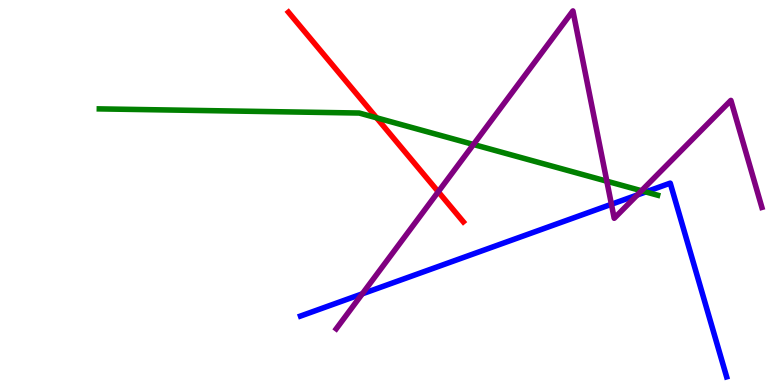[{'lines': ['blue', 'red'], 'intersections': []}, {'lines': ['green', 'red'], 'intersections': [{'x': 4.86, 'y': 6.94}]}, {'lines': ['purple', 'red'], 'intersections': [{'x': 5.65, 'y': 5.02}]}, {'lines': ['blue', 'green'], 'intersections': [{'x': 8.33, 'y': 5.01}]}, {'lines': ['blue', 'purple'], 'intersections': [{'x': 4.67, 'y': 2.37}, {'x': 7.89, 'y': 4.69}, {'x': 8.22, 'y': 4.94}]}, {'lines': ['green', 'purple'], 'intersections': [{'x': 6.11, 'y': 6.25}, {'x': 7.83, 'y': 5.29}, {'x': 8.28, 'y': 5.05}]}]